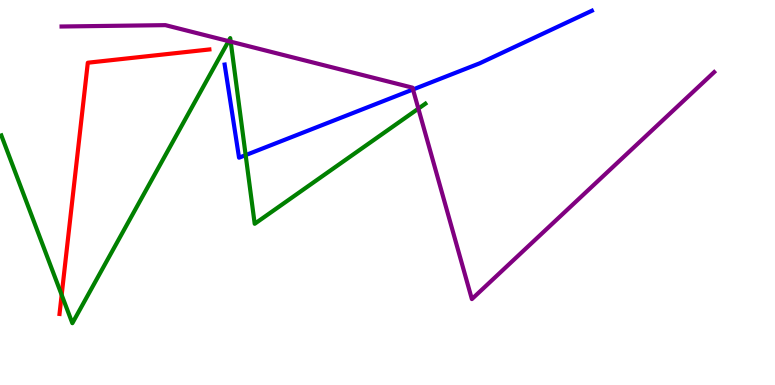[{'lines': ['blue', 'red'], 'intersections': []}, {'lines': ['green', 'red'], 'intersections': [{'x': 0.796, 'y': 2.34}]}, {'lines': ['purple', 'red'], 'intersections': []}, {'lines': ['blue', 'green'], 'intersections': [{'x': 3.17, 'y': 5.97}]}, {'lines': ['blue', 'purple'], 'intersections': [{'x': 5.33, 'y': 7.68}]}, {'lines': ['green', 'purple'], 'intersections': [{'x': 2.95, 'y': 8.93}, {'x': 2.98, 'y': 8.92}, {'x': 5.4, 'y': 7.18}]}]